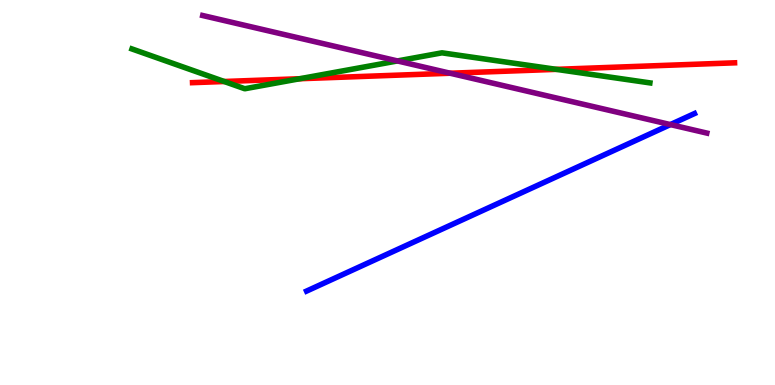[{'lines': ['blue', 'red'], 'intersections': []}, {'lines': ['green', 'red'], 'intersections': [{'x': 2.89, 'y': 7.88}, {'x': 3.87, 'y': 7.95}, {'x': 7.18, 'y': 8.2}]}, {'lines': ['purple', 'red'], 'intersections': [{'x': 5.81, 'y': 8.1}]}, {'lines': ['blue', 'green'], 'intersections': []}, {'lines': ['blue', 'purple'], 'intersections': [{'x': 8.65, 'y': 6.76}]}, {'lines': ['green', 'purple'], 'intersections': [{'x': 5.13, 'y': 8.42}]}]